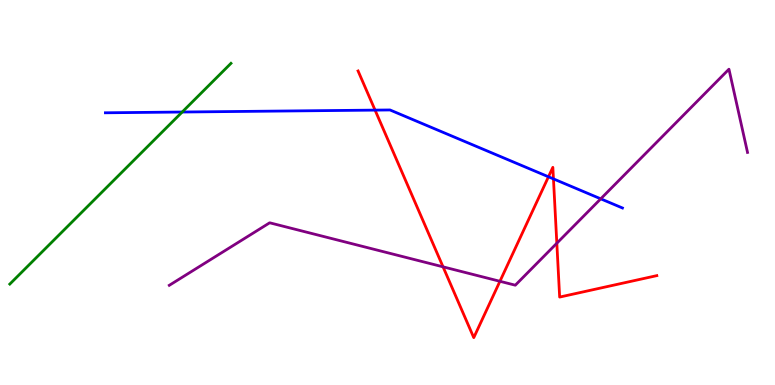[{'lines': ['blue', 'red'], 'intersections': [{'x': 4.84, 'y': 7.14}, {'x': 7.08, 'y': 5.41}, {'x': 7.14, 'y': 5.35}]}, {'lines': ['green', 'red'], 'intersections': []}, {'lines': ['purple', 'red'], 'intersections': [{'x': 5.72, 'y': 3.07}, {'x': 6.45, 'y': 2.69}, {'x': 7.18, 'y': 3.68}]}, {'lines': ['blue', 'green'], 'intersections': [{'x': 2.35, 'y': 7.09}]}, {'lines': ['blue', 'purple'], 'intersections': [{'x': 7.75, 'y': 4.84}]}, {'lines': ['green', 'purple'], 'intersections': []}]